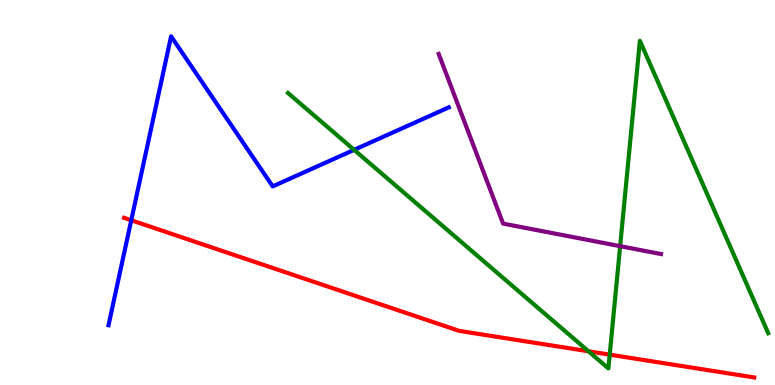[{'lines': ['blue', 'red'], 'intersections': [{'x': 1.69, 'y': 4.28}]}, {'lines': ['green', 'red'], 'intersections': [{'x': 7.59, 'y': 0.876}, {'x': 7.87, 'y': 0.789}]}, {'lines': ['purple', 'red'], 'intersections': []}, {'lines': ['blue', 'green'], 'intersections': [{'x': 4.57, 'y': 6.11}]}, {'lines': ['blue', 'purple'], 'intersections': []}, {'lines': ['green', 'purple'], 'intersections': [{'x': 8.0, 'y': 3.61}]}]